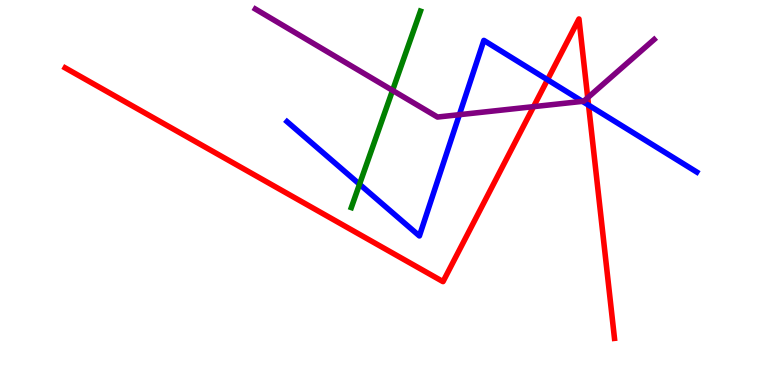[{'lines': ['blue', 'red'], 'intersections': [{'x': 7.06, 'y': 7.93}, {'x': 7.59, 'y': 7.27}]}, {'lines': ['green', 'red'], 'intersections': []}, {'lines': ['purple', 'red'], 'intersections': [{'x': 6.88, 'y': 7.23}, {'x': 7.58, 'y': 7.46}]}, {'lines': ['blue', 'green'], 'intersections': [{'x': 4.64, 'y': 5.21}]}, {'lines': ['blue', 'purple'], 'intersections': [{'x': 5.93, 'y': 7.02}, {'x': 7.52, 'y': 7.37}]}, {'lines': ['green', 'purple'], 'intersections': [{'x': 5.07, 'y': 7.65}]}]